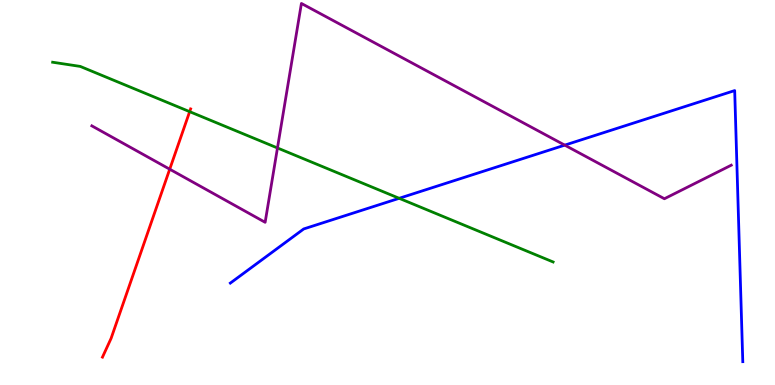[{'lines': ['blue', 'red'], 'intersections': []}, {'lines': ['green', 'red'], 'intersections': [{'x': 2.45, 'y': 7.1}]}, {'lines': ['purple', 'red'], 'intersections': [{'x': 2.19, 'y': 5.61}]}, {'lines': ['blue', 'green'], 'intersections': [{'x': 5.15, 'y': 4.85}]}, {'lines': ['blue', 'purple'], 'intersections': [{'x': 7.29, 'y': 6.23}]}, {'lines': ['green', 'purple'], 'intersections': [{'x': 3.58, 'y': 6.16}]}]